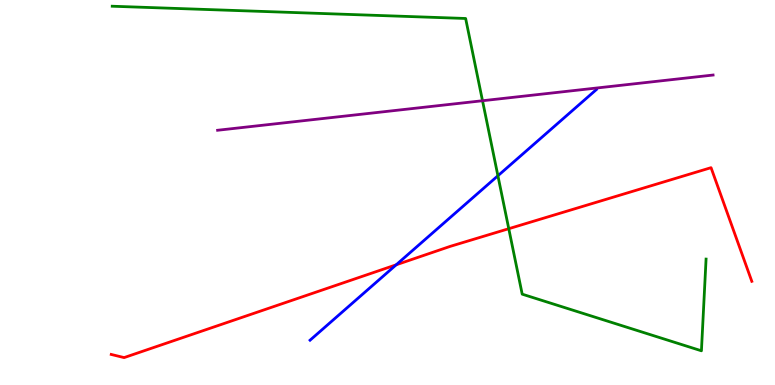[{'lines': ['blue', 'red'], 'intersections': [{'x': 5.11, 'y': 3.12}]}, {'lines': ['green', 'red'], 'intersections': [{'x': 6.56, 'y': 4.06}]}, {'lines': ['purple', 'red'], 'intersections': []}, {'lines': ['blue', 'green'], 'intersections': [{'x': 6.42, 'y': 5.43}]}, {'lines': ['blue', 'purple'], 'intersections': []}, {'lines': ['green', 'purple'], 'intersections': [{'x': 6.23, 'y': 7.38}]}]